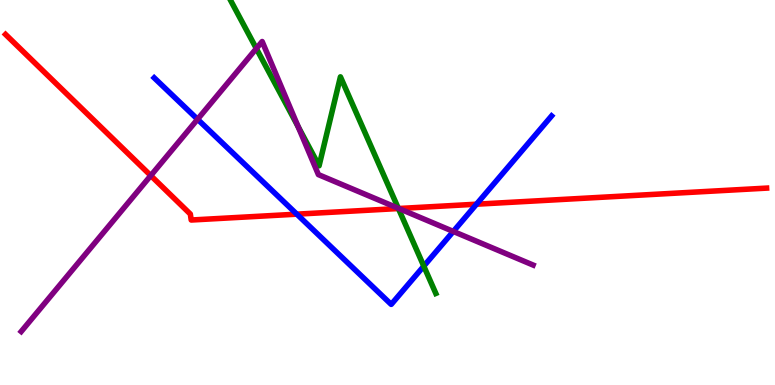[{'lines': ['blue', 'red'], 'intersections': [{'x': 3.83, 'y': 4.44}, {'x': 6.15, 'y': 4.7}]}, {'lines': ['green', 'red'], 'intersections': [{'x': 5.14, 'y': 4.58}]}, {'lines': ['purple', 'red'], 'intersections': [{'x': 1.95, 'y': 5.44}, {'x': 5.15, 'y': 4.58}]}, {'lines': ['blue', 'green'], 'intersections': [{'x': 5.47, 'y': 3.09}]}, {'lines': ['blue', 'purple'], 'intersections': [{'x': 2.55, 'y': 6.9}, {'x': 5.85, 'y': 3.99}]}, {'lines': ['green', 'purple'], 'intersections': [{'x': 3.31, 'y': 8.74}, {'x': 3.85, 'y': 6.71}, {'x': 5.14, 'y': 4.59}]}]